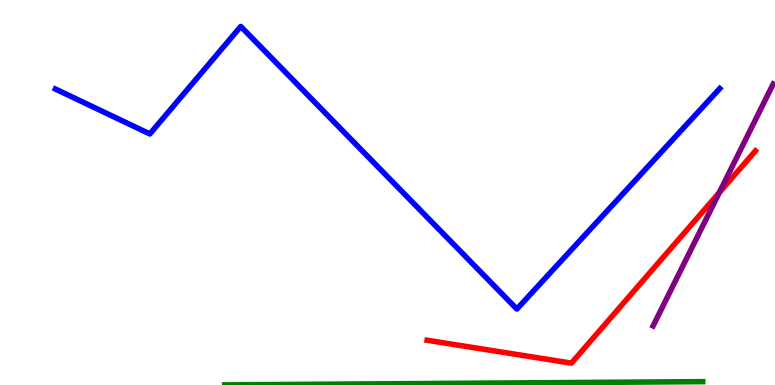[{'lines': ['blue', 'red'], 'intersections': []}, {'lines': ['green', 'red'], 'intersections': []}, {'lines': ['purple', 'red'], 'intersections': [{'x': 9.28, 'y': 5.0}]}, {'lines': ['blue', 'green'], 'intersections': []}, {'lines': ['blue', 'purple'], 'intersections': []}, {'lines': ['green', 'purple'], 'intersections': []}]